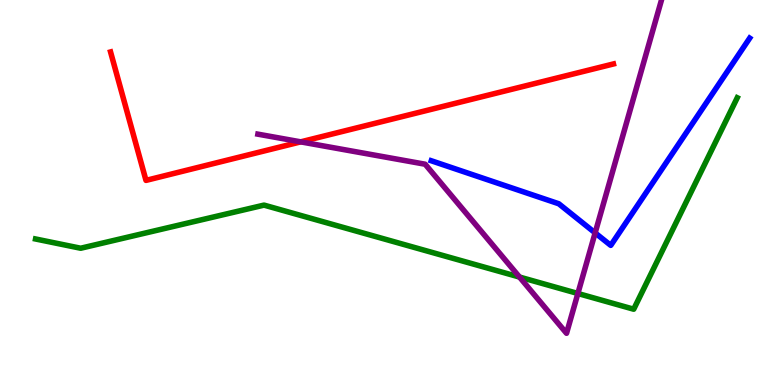[{'lines': ['blue', 'red'], 'intersections': []}, {'lines': ['green', 'red'], 'intersections': []}, {'lines': ['purple', 'red'], 'intersections': [{'x': 3.88, 'y': 6.32}]}, {'lines': ['blue', 'green'], 'intersections': []}, {'lines': ['blue', 'purple'], 'intersections': [{'x': 7.68, 'y': 3.95}]}, {'lines': ['green', 'purple'], 'intersections': [{'x': 6.7, 'y': 2.8}, {'x': 7.46, 'y': 2.38}]}]